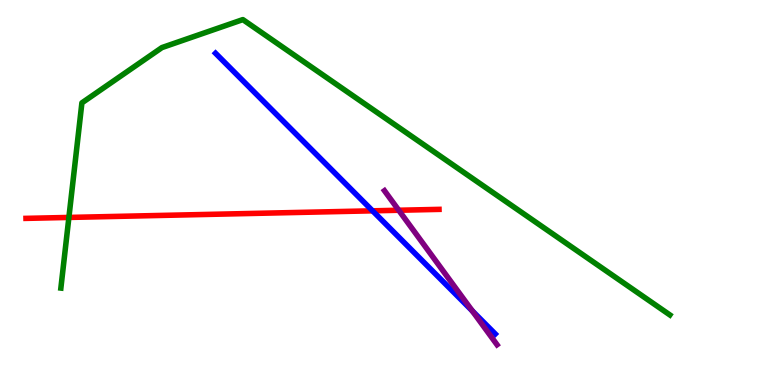[{'lines': ['blue', 'red'], 'intersections': [{'x': 4.81, 'y': 4.52}]}, {'lines': ['green', 'red'], 'intersections': [{'x': 0.889, 'y': 4.35}]}, {'lines': ['purple', 'red'], 'intersections': [{'x': 5.15, 'y': 4.54}]}, {'lines': ['blue', 'green'], 'intersections': []}, {'lines': ['blue', 'purple'], 'intersections': [{'x': 6.09, 'y': 1.92}]}, {'lines': ['green', 'purple'], 'intersections': []}]